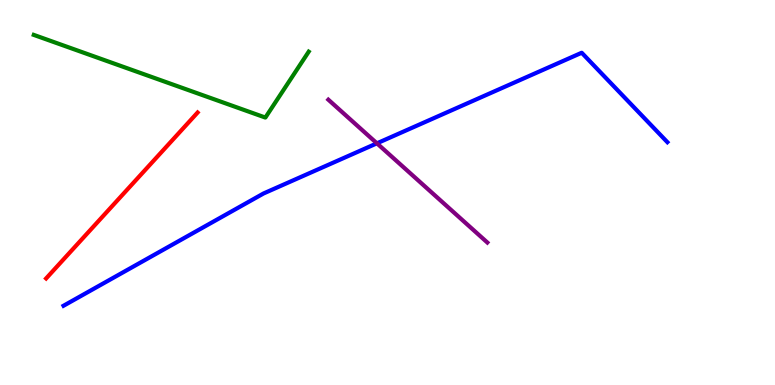[{'lines': ['blue', 'red'], 'intersections': []}, {'lines': ['green', 'red'], 'intersections': []}, {'lines': ['purple', 'red'], 'intersections': []}, {'lines': ['blue', 'green'], 'intersections': []}, {'lines': ['blue', 'purple'], 'intersections': [{'x': 4.86, 'y': 6.28}]}, {'lines': ['green', 'purple'], 'intersections': []}]